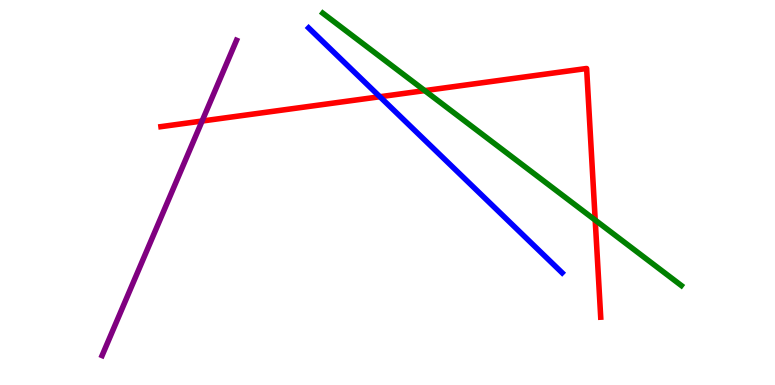[{'lines': ['blue', 'red'], 'intersections': [{'x': 4.9, 'y': 7.49}]}, {'lines': ['green', 'red'], 'intersections': [{'x': 5.48, 'y': 7.65}, {'x': 7.68, 'y': 4.28}]}, {'lines': ['purple', 'red'], 'intersections': [{'x': 2.61, 'y': 6.86}]}, {'lines': ['blue', 'green'], 'intersections': []}, {'lines': ['blue', 'purple'], 'intersections': []}, {'lines': ['green', 'purple'], 'intersections': []}]